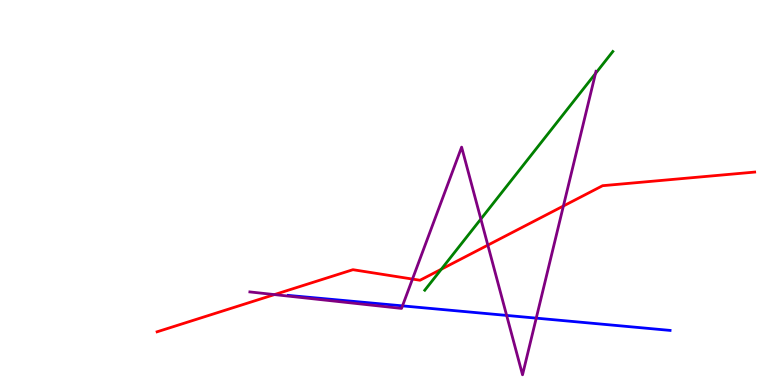[{'lines': ['blue', 'red'], 'intersections': []}, {'lines': ['green', 'red'], 'intersections': [{'x': 5.69, 'y': 3.01}]}, {'lines': ['purple', 'red'], 'intersections': [{'x': 3.54, 'y': 2.35}, {'x': 5.32, 'y': 2.75}, {'x': 6.29, 'y': 3.63}, {'x': 7.27, 'y': 4.65}]}, {'lines': ['blue', 'green'], 'intersections': []}, {'lines': ['blue', 'purple'], 'intersections': [{'x': 5.19, 'y': 2.06}, {'x': 6.54, 'y': 1.81}, {'x': 6.92, 'y': 1.74}]}, {'lines': ['green', 'purple'], 'intersections': [{'x': 6.2, 'y': 4.31}, {'x': 7.68, 'y': 8.09}]}]